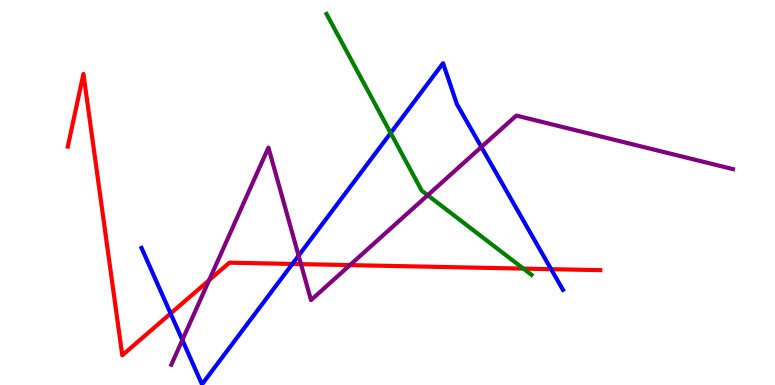[{'lines': ['blue', 'red'], 'intersections': [{'x': 2.2, 'y': 1.86}, {'x': 3.77, 'y': 3.14}, {'x': 7.11, 'y': 3.01}]}, {'lines': ['green', 'red'], 'intersections': [{'x': 6.75, 'y': 3.02}]}, {'lines': ['purple', 'red'], 'intersections': [{'x': 2.7, 'y': 2.72}, {'x': 3.88, 'y': 3.14}, {'x': 4.52, 'y': 3.11}]}, {'lines': ['blue', 'green'], 'intersections': [{'x': 5.04, 'y': 6.55}]}, {'lines': ['blue', 'purple'], 'intersections': [{'x': 2.35, 'y': 1.17}, {'x': 3.85, 'y': 3.36}, {'x': 6.21, 'y': 6.18}]}, {'lines': ['green', 'purple'], 'intersections': [{'x': 5.52, 'y': 4.93}]}]